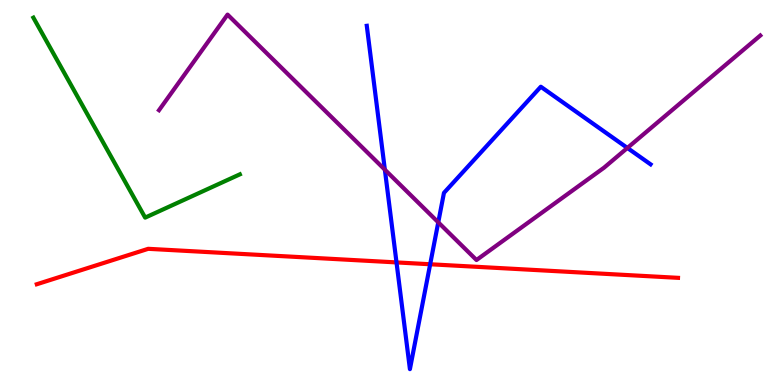[{'lines': ['blue', 'red'], 'intersections': [{'x': 5.12, 'y': 3.18}, {'x': 5.55, 'y': 3.14}]}, {'lines': ['green', 'red'], 'intersections': []}, {'lines': ['purple', 'red'], 'intersections': []}, {'lines': ['blue', 'green'], 'intersections': []}, {'lines': ['blue', 'purple'], 'intersections': [{'x': 4.97, 'y': 5.59}, {'x': 5.66, 'y': 4.23}, {'x': 8.1, 'y': 6.16}]}, {'lines': ['green', 'purple'], 'intersections': []}]